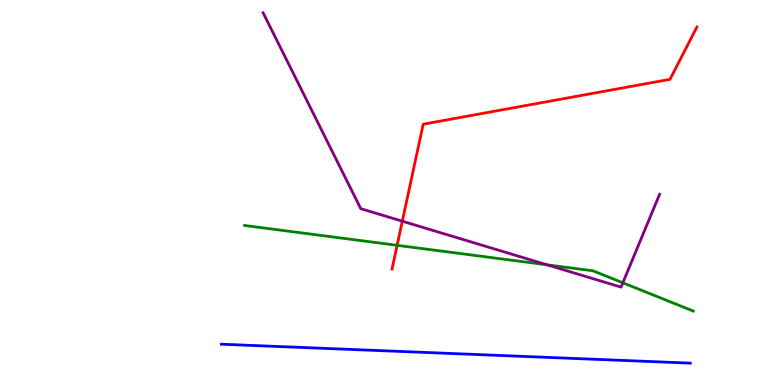[{'lines': ['blue', 'red'], 'intersections': []}, {'lines': ['green', 'red'], 'intersections': [{'x': 5.12, 'y': 3.63}]}, {'lines': ['purple', 'red'], 'intersections': [{'x': 5.19, 'y': 4.25}]}, {'lines': ['blue', 'green'], 'intersections': []}, {'lines': ['blue', 'purple'], 'intersections': []}, {'lines': ['green', 'purple'], 'intersections': [{'x': 7.06, 'y': 3.12}, {'x': 8.04, 'y': 2.65}]}]